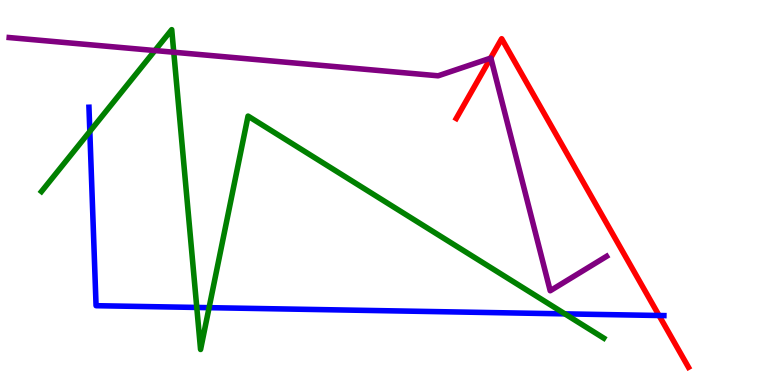[{'lines': ['blue', 'red'], 'intersections': [{'x': 8.5, 'y': 1.81}]}, {'lines': ['green', 'red'], 'intersections': []}, {'lines': ['purple', 'red'], 'intersections': [{'x': 6.33, 'y': 8.49}]}, {'lines': ['blue', 'green'], 'intersections': [{'x': 1.16, 'y': 6.59}, {'x': 2.54, 'y': 2.01}, {'x': 2.7, 'y': 2.01}, {'x': 7.29, 'y': 1.85}]}, {'lines': ['blue', 'purple'], 'intersections': []}, {'lines': ['green', 'purple'], 'intersections': [{'x': 2.0, 'y': 8.69}, {'x': 2.24, 'y': 8.64}]}]